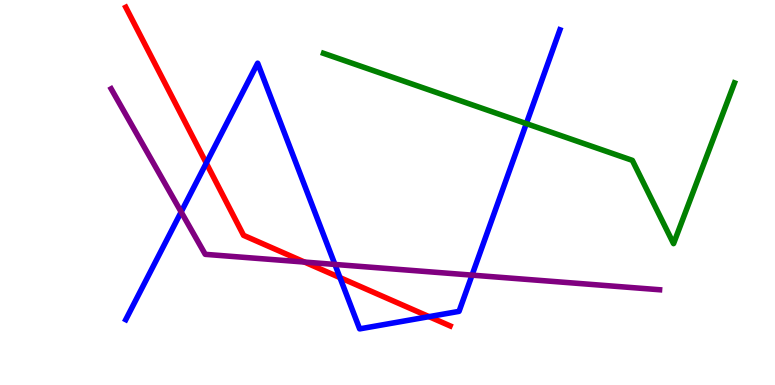[{'lines': ['blue', 'red'], 'intersections': [{'x': 2.66, 'y': 5.76}, {'x': 4.39, 'y': 2.79}, {'x': 5.54, 'y': 1.78}]}, {'lines': ['green', 'red'], 'intersections': []}, {'lines': ['purple', 'red'], 'intersections': [{'x': 3.93, 'y': 3.19}]}, {'lines': ['blue', 'green'], 'intersections': [{'x': 6.79, 'y': 6.79}]}, {'lines': ['blue', 'purple'], 'intersections': [{'x': 2.34, 'y': 4.49}, {'x': 4.32, 'y': 3.13}, {'x': 6.09, 'y': 2.85}]}, {'lines': ['green', 'purple'], 'intersections': []}]